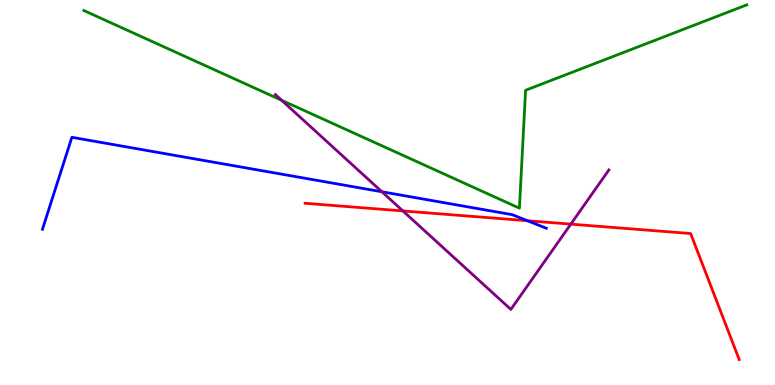[{'lines': ['blue', 'red'], 'intersections': [{'x': 6.81, 'y': 4.27}]}, {'lines': ['green', 'red'], 'intersections': []}, {'lines': ['purple', 'red'], 'intersections': [{'x': 5.2, 'y': 4.52}, {'x': 7.37, 'y': 4.18}]}, {'lines': ['blue', 'green'], 'intersections': []}, {'lines': ['blue', 'purple'], 'intersections': [{'x': 4.93, 'y': 5.02}]}, {'lines': ['green', 'purple'], 'intersections': [{'x': 3.63, 'y': 7.4}]}]